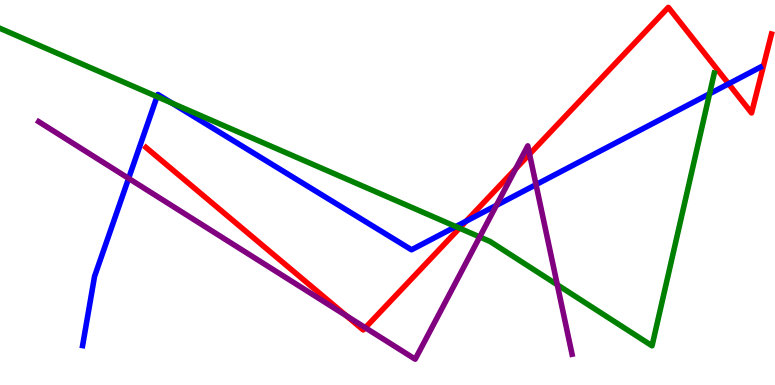[{'lines': ['blue', 'red'], 'intersections': [{'x': 6.01, 'y': 4.25}, {'x': 9.4, 'y': 7.82}]}, {'lines': ['green', 'red'], 'intersections': [{'x': 5.93, 'y': 4.07}]}, {'lines': ['purple', 'red'], 'intersections': [{'x': 4.47, 'y': 1.8}, {'x': 4.71, 'y': 1.49}, {'x': 6.65, 'y': 5.62}, {'x': 6.83, 'y': 6.0}]}, {'lines': ['blue', 'green'], 'intersections': [{'x': 2.03, 'y': 7.49}, {'x': 2.22, 'y': 7.32}, {'x': 5.88, 'y': 4.11}, {'x': 9.16, 'y': 7.56}]}, {'lines': ['blue', 'purple'], 'intersections': [{'x': 1.66, 'y': 5.37}, {'x': 6.4, 'y': 4.67}, {'x': 6.92, 'y': 5.2}]}, {'lines': ['green', 'purple'], 'intersections': [{'x': 6.19, 'y': 3.85}, {'x': 7.19, 'y': 2.6}]}]